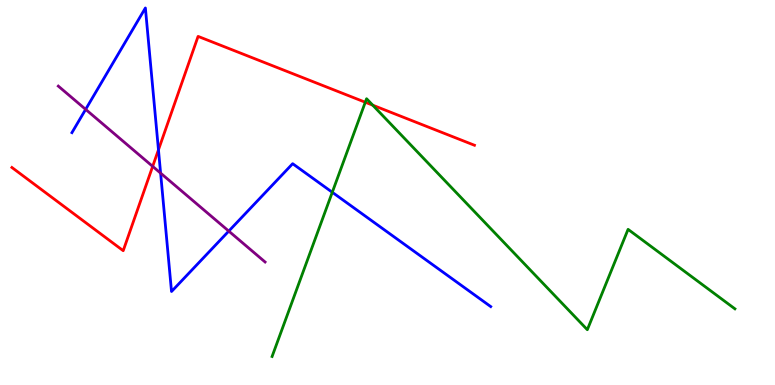[{'lines': ['blue', 'red'], 'intersections': [{'x': 2.04, 'y': 6.11}]}, {'lines': ['green', 'red'], 'intersections': [{'x': 4.71, 'y': 7.34}, {'x': 4.81, 'y': 7.27}]}, {'lines': ['purple', 'red'], 'intersections': [{'x': 1.97, 'y': 5.68}]}, {'lines': ['blue', 'green'], 'intersections': [{'x': 4.29, 'y': 5.01}]}, {'lines': ['blue', 'purple'], 'intersections': [{'x': 1.11, 'y': 7.16}, {'x': 2.07, 'y': 5.5}, {'x': 2.95, 'y': 4.0}]}, {'lines': ['green', 'purple'], 'intersections': []}]